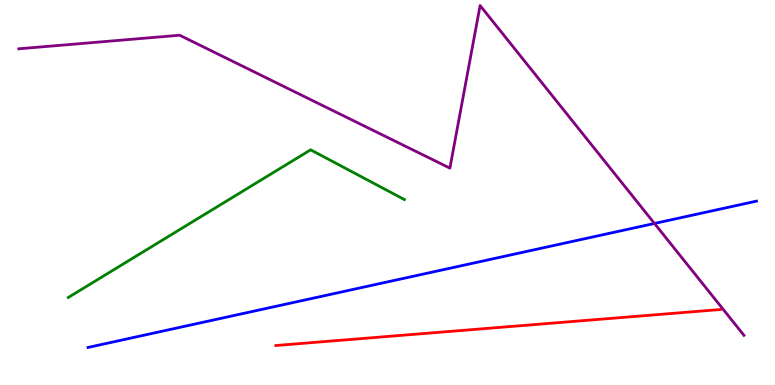[{'lines': ['blue', 'red'], 'intersections': []}, {'lines': ['green', 'red'], 'intersections': []}, {'lines': ['purple', 'red'], 'intersections': []}, {'lines': ['blue', 'green'], 'intersections': []}, {'lines': ['blue', 'purple'], 'intersections': [{'x': 8.44, 'y': 4.2}]}, {'lines': ['green', 'purple'], 'intersections': []}]